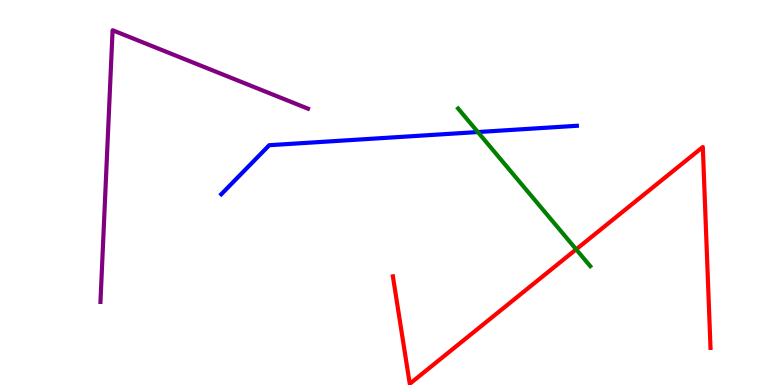[{'lines': ['blue', 'red'], 'intersections': []}, {'lines': ['green', 'red'], 'intersections': [{'x': 7.43, 'y': 3.52}]}, {'lines': ['purple', 'red'], 'intersections': []}, {'lines': ['blue', 'green'], 'intersections': [{'x': 6.17, 'y': 6.57}]}, {'lines': ['blue', 'purple'], 'intersections': []}, {'lines': ['green', 'purple'], 'intersections': []}]